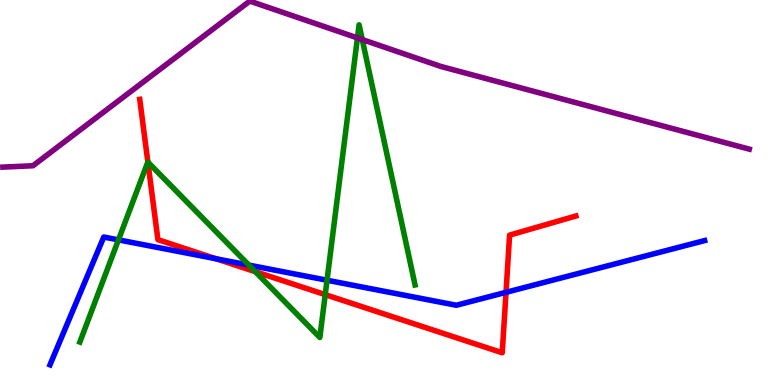[{'lines': ['blue', 'red'], 'intersections': [{'x': 2.79, 'y': 3.28}, {'x': 6.53, 'y': 2.41}]}, {'lines': ['green', 'red'], 'intersections': [{'x': 1.91, 'y': 5.79}, {'x': 3.29, 'y': 2.94}, {'x': 4.2, 'y': 2.35}]}, {'lines': ['purple', 'red'], 'intersections': []}, {'lines': ['blue', 'green'], 'intersections': [{'x': 1.53, 'y': 3.77}, {'x': 3.21, 'y': 3.11}, {'x': 4.22, 'y': 2.72}]}, {'lines': ['blue', 'purple'], 'intersections': []}, {'lines': ['green', 'purple'], 'intersections': [{'x': 4.61, 'y': 9.02}, {'x': 4.67, 'y': 8.97}]}]